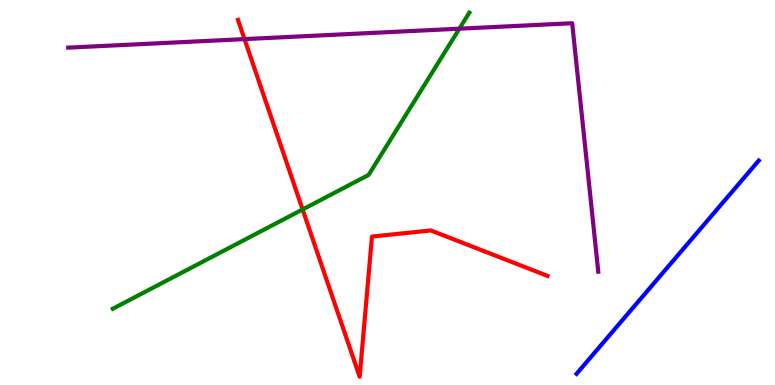[{'lines': ['blue', 'red'], 'intersections': []}, {'lines': ['green', 'red'], 'intersections': [{'x': 3.9, 'y': 4.56}]}, {'lines': ['purple', 'red'], 'intersections': [{'x': 3.15, 'y': 8.98}]}, {'lines': ['blue', 'green'], 'intersections': []}, {'lines': ['blue', 'purple'], 'intersections': []}, {'lines': ['green', 'purple'], 'intersections': [{'x': 5.93, 'y': 9.25}]}]